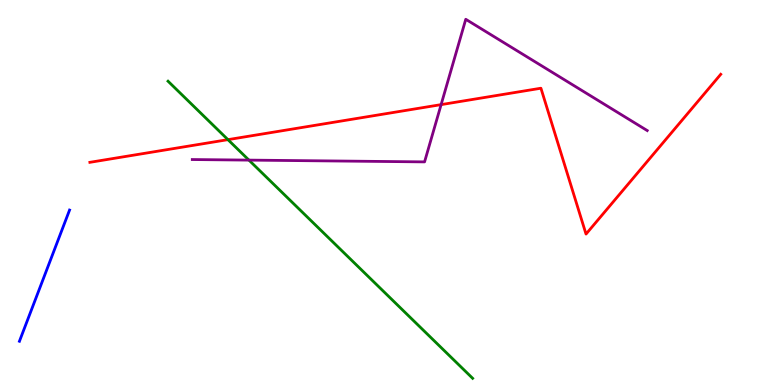[{'lines': ['blue', 'red'], 'intersections': []}, {'lines': ['green', 'red'], 'intersections': [{'x': 2.94, 'y': 6.37}]}, {'lines': ['purple', 'red'], 'intersections': [{'x': 5.69, 'y': 7.28}]}, {'lines': ['blue', 'green'], 'intersections': []}, {'lines': ['blue', 'purple'], 'intersections': []}, {'lines': ['green', 'purple'], 'intersections': [{'x': 3.21, 'y': 5.84}]}]